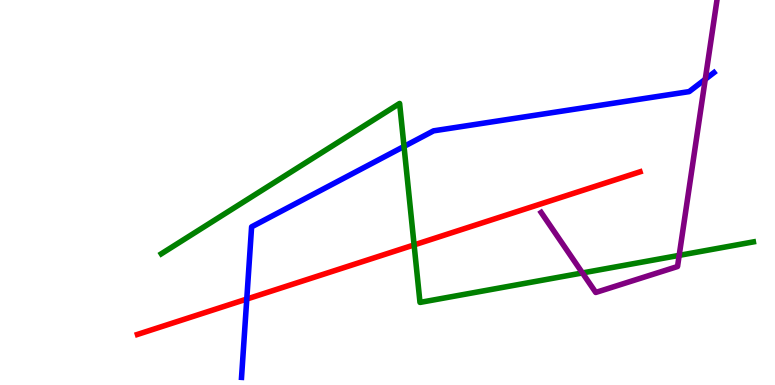[{'lines': ['blue', 'red'], 'intersections': [{'x': 3.18, 'y': 2.23}]}, {'lines': ['green', 'red'], 'intersections': [{'x': 5.34, 'y': 3.64}]}, {'lines': ['purple', 'red'], 'intersections': []}, {'lines': ['blue', 'green'], 'intersections': [{'x': 5.21, 'y': 6.2}]}, {'lines': ['blue', 'purple'], 'intersections': [{'x': 9.1, 'y': 7.94}]}, {'lines': ['green', 'purple'], 'intersections': [{'x': 7.52, 'y': 2.91}, {'x': 8.76, 'y': 3.37}]}]